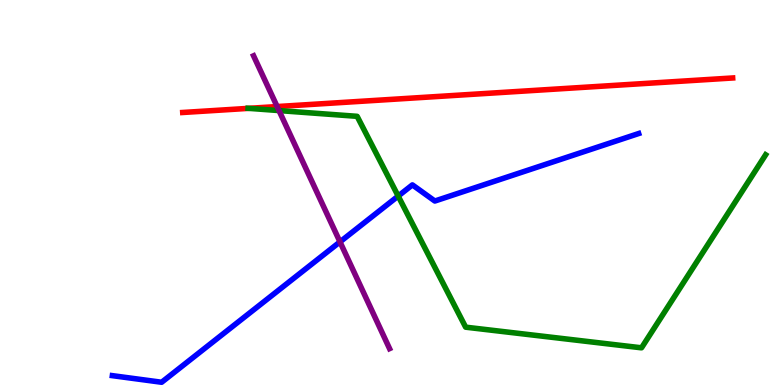[{'lines': ['blue', 'red'], 'intersections': []}, {'lines': ['green', 'red'], 'intersections': [{'x': 3.21, 'y': 7.19}]}, {'lines': ['purple', 'red'], 'intersections': [{'x': 3.58, 'y': 7.23}]}, {'lines': ['blue', 'green'], 'intersections': [{'x': 5.14, 'y': 4.91}]}, {'lines': ['blue', 'purple'], 'intersections': [{'x': 4.39, 'y': 3.72}]}, {'lines': ['green', 'purple'], 'intersections': [{'x': 3.6, 'y': 7.13}]}]